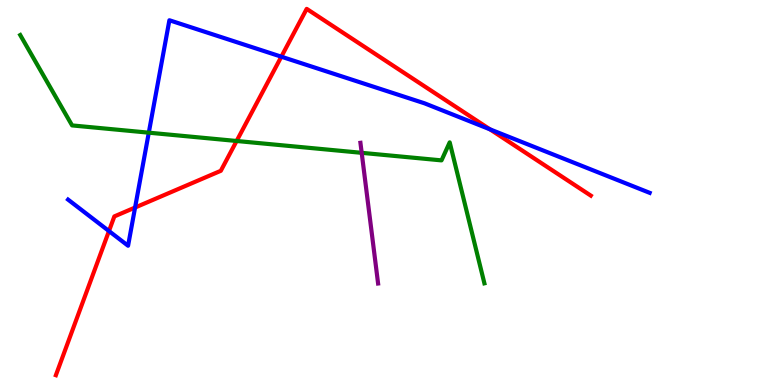[{'lines': ['blue', 'red'], 'intersections': [{'x': 1.41, 'y': 4.0}, {'x': 1.74, 'y': 4.61}, {'x': 3.63, 'y': 8.53}, {'x': 6.32, 'y': 6.64}]}, {'lines': ['green', 'red'], 'intersections': [{'x': 3.05, 'y': 6.34}]}, {'lines': ['purple', 'red'], 'intersections': []}, {'lines': ['blue', 'green'], 'intersections': [{'x': 1.92, 'y': 6.55}]}, {'lines': ['blue', 'purple'], 'intersections': []}, {'lines': ['green', 'purple'], 'intersections': [{'x': 4.67, 'y': 6.03}]}]